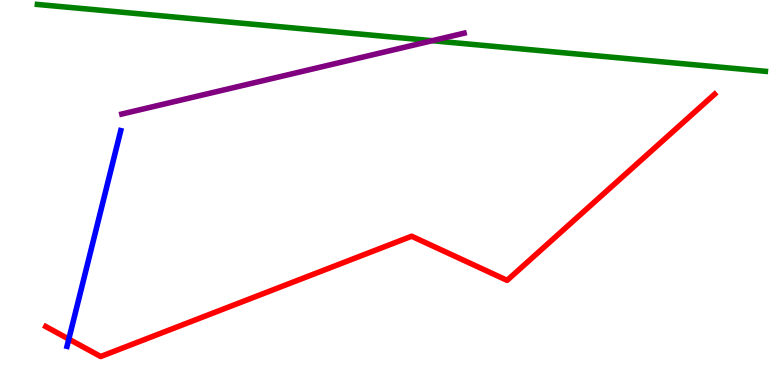[{'lines': ['blue', 'red'], 'intersections': [{'x': 0.888, 'y': 1.19}]}, {'lines': ['green', 'red'], 'intersections': []}, {'lines': ['purple', 'red'], 'intersections': []}, {'lines': ['blue', 'green'], 'intersections': []}, {'lines': ['blue', 'purple'], 'intersections': []}, {'lines': ['green', 'purple'], 'intersections': [{'x': 5.58, 'y': 8.94}]}]